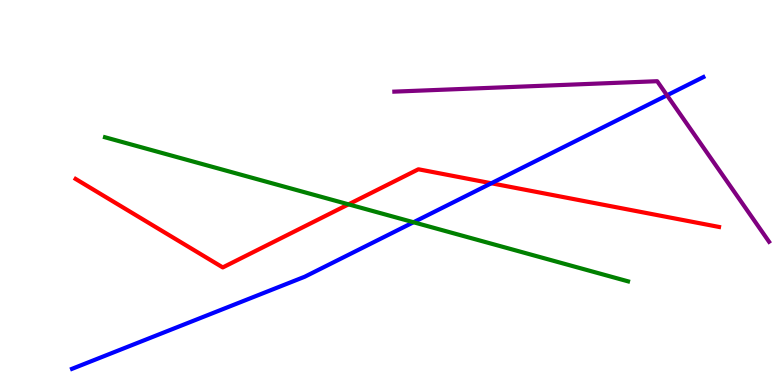[{'lines': ['blue', 'red'], 'intersections': [{'x': 6.34, 'y': 5.24}]}, {'lines': ['green', 'red'], 'intersections': [{'x': 4.5, 'y': 4.69}]}, {'lines': ['purple', 'red'], 'intersections': []}, {'lines': ['blue', 'green'], 'intersections': [{'x': 5.34, 'y': 4.23}]}, {'lines': ['blue', 'purple'], 'intersections': [{'x': 8.61, 'y': 7.52}]}, {'lines': ['green', 'purple'], 'intersections': []}]